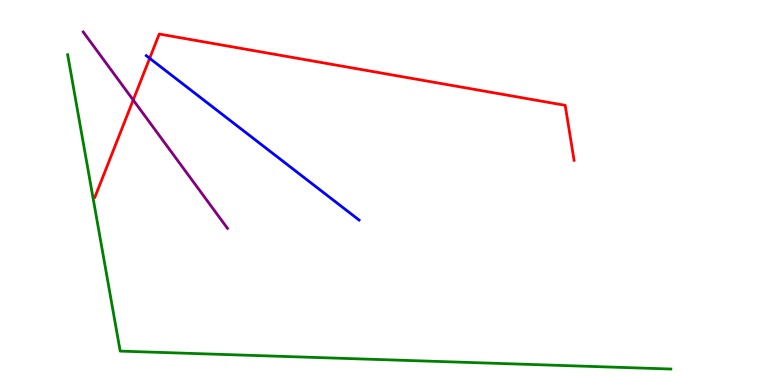[{'lines': ['blue', 'red'], 'intersections': [{'x': 1.93, 'y': 8.49}]}, {'lines': ['green', 'red'], 'intersections': []}, {'lines': ['purple', 'red'], 'intersections': [{'x': 1.72, 'y': 7.4}]}, {'lines': ['blue', 'green'], 'intersections': []}, {'lines': ['blue', 'purple'], 'intersections': []}, {'lines': ['green', 'purple'], 'intersections': []}]